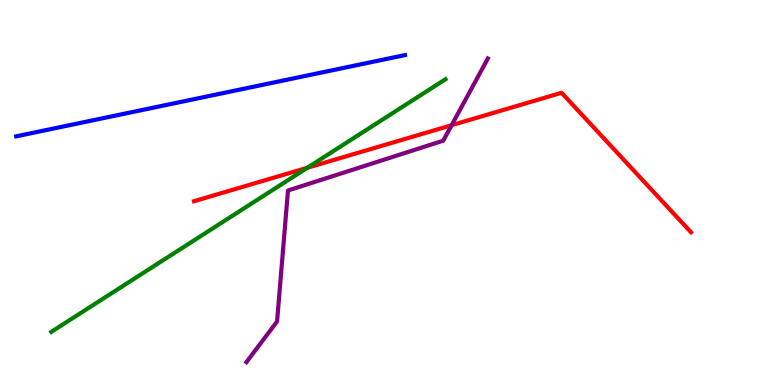[{'lines': ['blue', 'red'], 'intersections': []}, {'lines': ['green', 'red'], 'intersections': [{'x': 3.97, 'y': 5.64}]}, {'lines': ['purple', 'red'], 'intersections': [{'x': 5.83, 'y': 6.75}]}, {'lines': ['blue', 'green'], 'intersections': []}, {'lines': ['blue', 'purple'], 'intersections': []}, {'lines': ['green', 'purple'], 'intersections': []}]